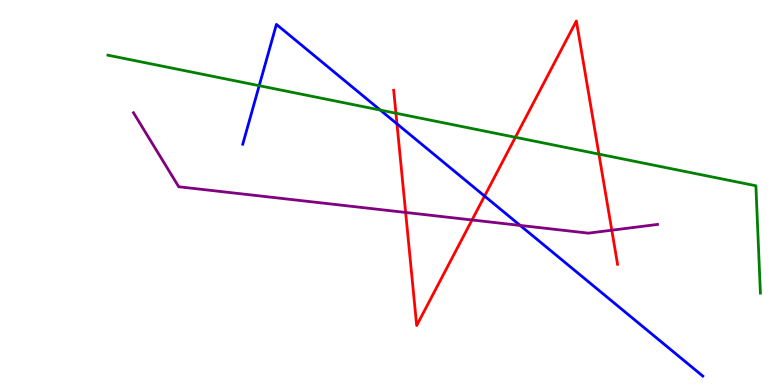[{'lines': ['blue', 'red'], 'intersections': [{'x': 5.12, 'y': 6.78}, {'x': 6.25, 'y': 4.91}]}, {'lines': ['green', 'red'], 'intersections': [{'x': 5.11, 'y': 7.06}, {'x': 6.65, 'y': 6.43}, {'x': 7.73, 'y': 6.0}]}, {'lines': ['purple', 'red'], 'intersections': [{'x': 5.23, 'y': 4.48}, {'x': 6.09, 'y': 4.29}, {'x': 7.89, 'y': 4.02}]}, {'lines': ['blue', 'green'], 'intersections': [{'x': 3.34, 'y': 7.77}, {'x': 4.91, 'y': 7.14}]}, {'lines': ['blue', 'purple'], 'intersections': [{'x': 6.71, 'y': 4.15}]}, {'lines': ['green', 'purple'], 'intersections': []}]